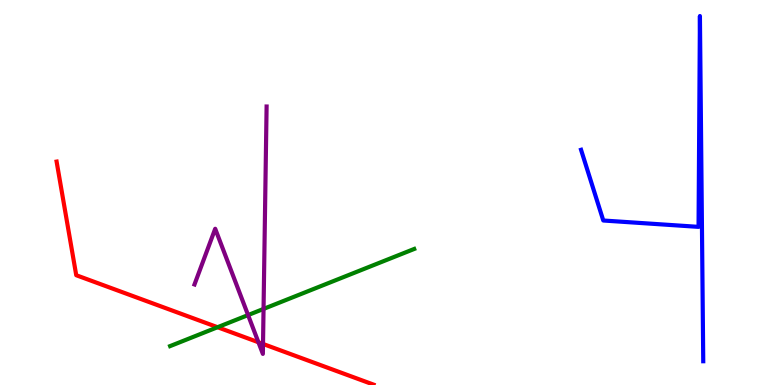[{'lines': ['blue', 'red'], 'intersections': []}, {'lines': ['green', 'red'], 'intersections': [{'x': 2.81, 'y': 1.5}]}, {'lines': ['purple', 'red'], 'intersections': [{'x': 3.33, 'y': 1.11}, {'x': 3.39, 'y': 1.07}]}, {'lines': ['blue', 'green'], 'intersections': []}, {'lines': ['blue', 'purple'], 'intersections': []}, {'lines': ['green', 'purple'], 'intersections': [{'x': 3.2, 'y': 1.82}, {'x': 3.4, 'y': 1.98}]}]